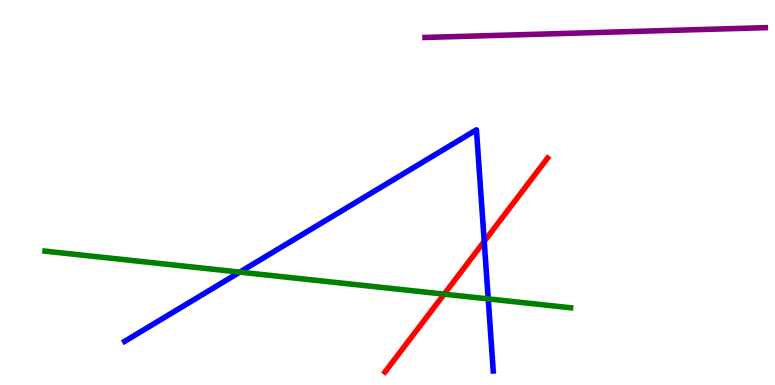[{'lines': ['blue', 'red'], 'intersections': [{'x': 6.25, 'y': 3.73}]}, {'lines': ['green', 'red'], 'intersections': [{'x': 5.73, 'y': 2.36}]}, {'lines': ['purple', 'red'], 'intersections': []}, {'lines': ['blue', 'green'], 'intersections': [{'x': 3.09, 'y': 2.93}, {'x': 6.3, 'y': 2.24}]}, {'lines': ['blue', 'purple'], 'intersections': []}, {'lines': ['green', 'purple'], 'intersections': []}]